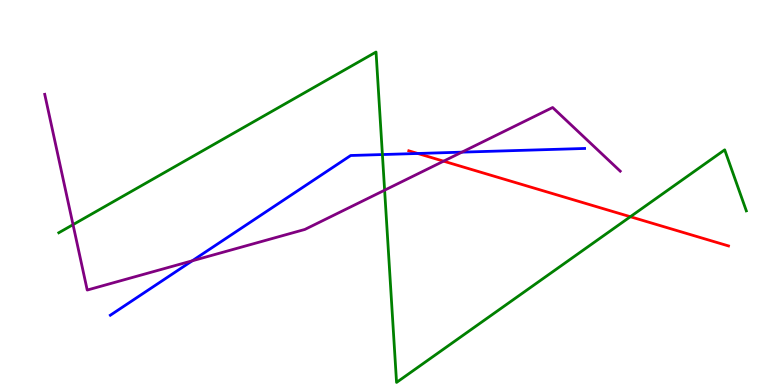[{'lines': ['blue', 'red'], 'intersections': [{'x': 5.39, 'y': 6.01}]}, {'lines': ['green', 'red'], 'intersections': [{'x': 8.13, 'y': 4.37}]}, {'lines': ['purple', 'red'], 'intersections': [{'x': 5.72, 'y': 5.81}]}, {'lines': ['blue', 'green'], 'intersections': [{'x': 4.93, 'y': 5.99}]}, {'lines': ['blue', 'purple'], 'intersections': [{'x': 2.48, 'y': 3.23}, {'x': 5.96, 'y': 6.05}]}, {'lines': ['green', 'purple'], 'intersections': [{'x': 0.942, 'y': 4.17}, {'x': 4.96, 'y': 5.06}]}]